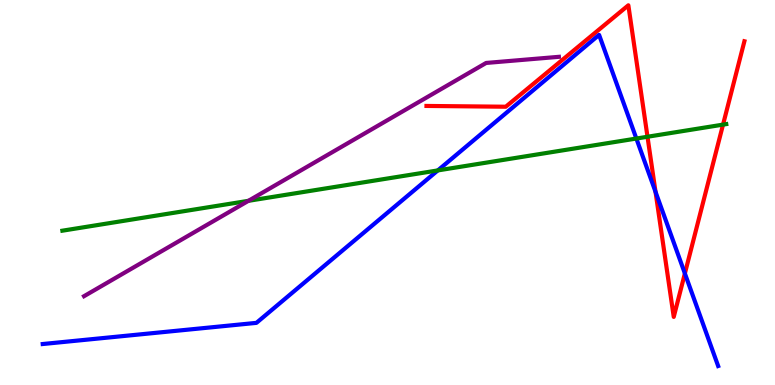[{'lines': ['blue', 'red'], 'intersections': [{'x': 8.46, 'y': 5.02}, {'x': 8.84, 'y': 2.9}]}, {'lines': ['green', 'red'], 'intersections': [{'x': 8.35, 'y': 6.45}, {'x': 9.33, 'y': 6.76}]}, {'lines': ['purple', 'red'], 'intersections': []}, {'lines': ['blue', 'green'], 'intersections': [{'x': 5.65, 'y': 5.57}, {'x': 8.21, 'y': 6.4}]}, {'lines': ['blue', 'purple'], 'intersections': []}, {'lines': ['green', 'purple'], 'intersections': [{'x': 3.21, 'y': 4.78}]}]